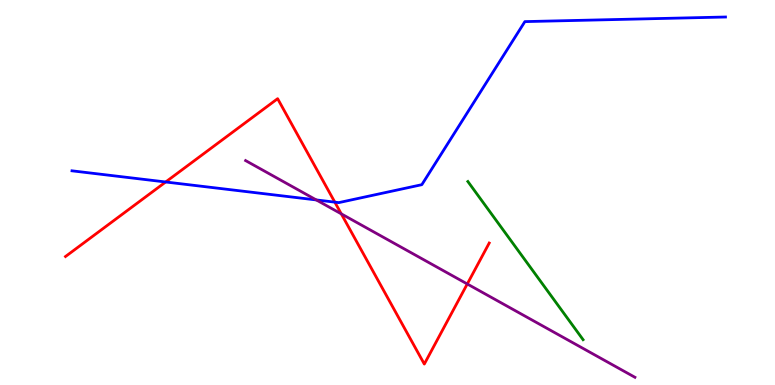[{'lines': ['blue', 'red'], 'intersections': [{'x': 2.14, 'y': 5.27}, {'x': 4.32, 'y': 4.75}]}, {'lines': ['green', 'red'], 'intersections': []}, {'lines': ['purple', 'red'], 'intersections': [{'x': 4.4, 'y': 4.45}, {'x': 6.03, 'y': 2.62}]}, {'lines': ['blue', 'green'], 'intersections': []}, {'lines': ['blue', 'purple'], 'intersections': [{'x': 4.08, 'y': 4.81}]}, {'lines': ['green', 'purple'], 'intersections': []}]